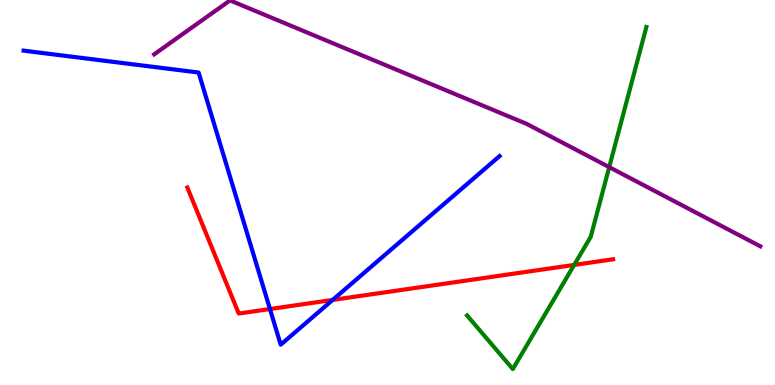[{'lines': ['blue', 'red'], 'intersections': [{'x': 3.48, 'y': 1.97}, {'x': 4.29, 'y': 2.21}]}, {'lines': ['green', 'red'], 'intersections': [{'x': 7.41, 'y': 3.12}]}, {'lines': ['purple', 'red'], 'intersections': []}, {'lines': ['blue', 'green'], 'intersections': []}, {'lines': ['blue', 'purple'], 'intersections': []}, {'lines': ['green', 'purple'], 'intersections': [{'x': 7.86, 'y': 5.66}]}]